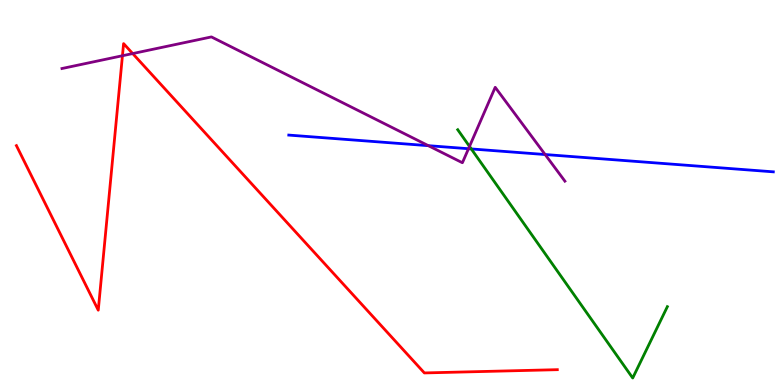[{'lines': ['blue', 'red'], 'intersections': []}, {'lines': ['green', 'red'], 'intersections': []}, {'lines': ['purple', 'red'], 'intersections': [{'x': 1.58, 'y': 8.55}, {'x': 1.71, 'y': 8.61}]}, {'lines': ['blue', 'green'], 'intersections': [{'x': 6.08, 'y': 6.13}]}, {'lines': ['blue', 'purple'], 'intersections': [{'x': 5.53, 'y': 6.22}, {'x': 6.05, 'y': 6.14}, {'x': 7.03, 'y': 5.99}]}, {'lines': ['green', 'purple'], 'intersections': [{'x': 6.06, 'y': 6.2}]}]